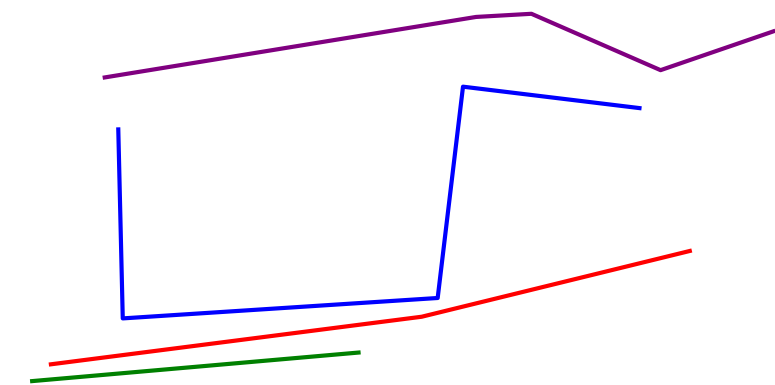[{'lines': ['blue', 'red'], 'intersections': []}, {'lines': ['green', 'red'], 'intersections': []}, {'lines': ['purple', 'red'], 'intersections': []}, {'lines': ['blue', 'green'], 'intersections': []}, {'lines': ['blue', 'purple'], 'intersections': []}, {'lines': ['green', 'purple'], 'intersections': []}]